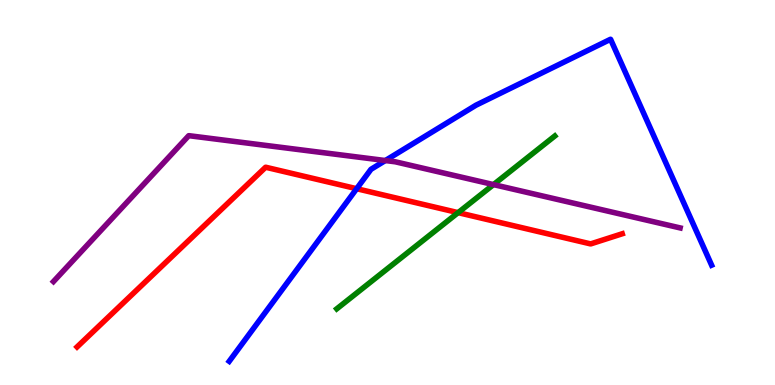[{'lines': ['blue', 'red'], 'intersections': [{'x': 4.6, 'y': 5.1}]}, {'lines': ['green', 'red'], 'intersections': [{'x': 5.91, 'y': 4.48}]}, {'lines': ['purple', 'red'], 'intersections': []}, {'lines': ['blue', 'green'], 'intersections': []}, {'lines': ['blue', 'purple'], 'intersections': [{'x': 4.97, 'y': 5.83}]}, {'lines': ['green', 'purple'], 'intersections': [{'x': 6.37, 'y': 5.21}]}]